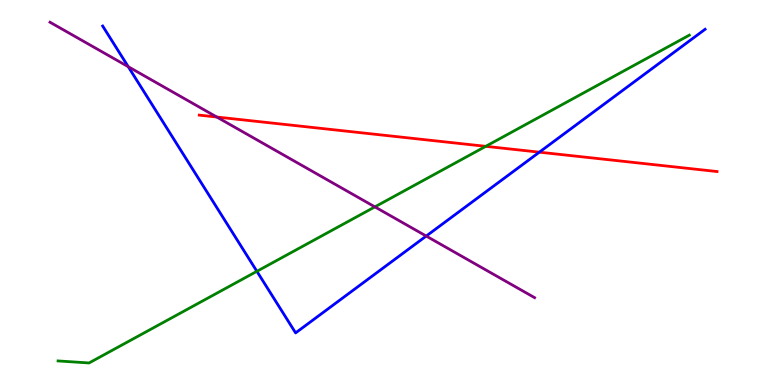[{'lines': ['blue', 'red'], 'intersections': [{'x': 6.96, 'y': 6.05}]}, {'lines': ['green', 'red'], 'intersections': [{'x': 6.27, 'y': 6.2}]}, {'lines': ['purple', 'red'], 'intersections': [{'x': 2.8, 'y': 6.96}]}, {'lines': ['blue', 'green'], 'intersections': [{'x': 3.31, 'y': 2.95}]}, {'lines': ['blue', 'purple'], 'intersections': [{'x': 1.65, 'y': 8.27}, {'x': 5.5, 'y': 3.87}]}, {'lines': ['green', 'purple'], 'intersections': [{'x': 4.84, 'y': 4.63}]}]